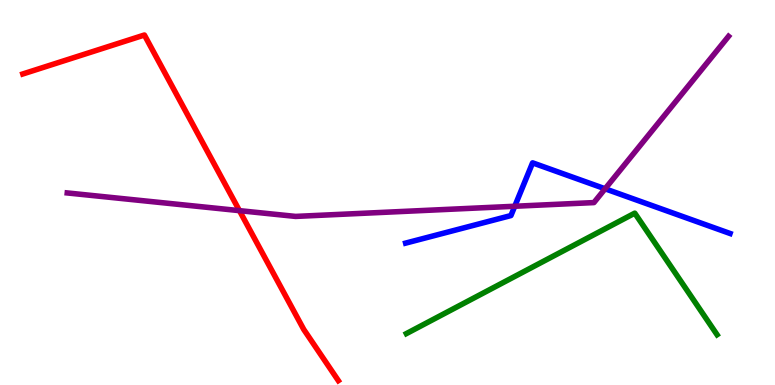[{'lines': ['blue', 'red'], 'intersections': []}, {'lines': ['green', 'red'], 'intersections': []}, {'lines': ['purple', 'red'], 'intersections': [{'x': 3.09, 'y': 4.53}]}, {'lines': ['blue', 'green'], 'intersections': []}, {'lines': ['blue', 'purple'], 'intersections': [{'x': 6.64, 'y': 4.64}, {'x': 7.81, 'y': 5.1}]}, {'lines': ['green', 'purple'], 'intersections': []}]